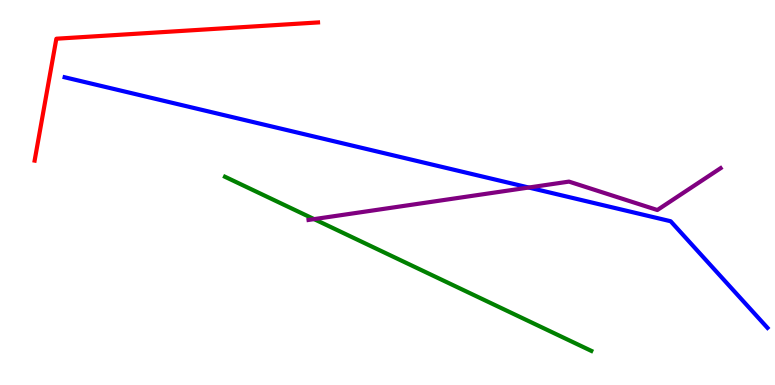[{'lines': ['blue', 'red'], 'intersections': []}, {'lines': ['green', 'red'], 'intersections': []}, {'lines': ['purple', 'red'], 'intersections': []}, {'lines': ['blue', 'green'], 'intersections': []}, {'lines': ['blue', 'purple'], 'intersections': [{'x': 6.82, 'y': 5.13}]}, {'lines': ['green', 'purple'], 'intersections': [{'x': 4.05, 'y': 4.31}]}]